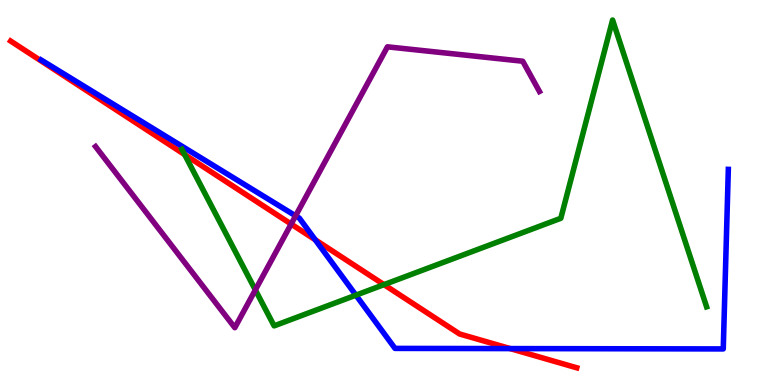[{'lines': ['blue', 'red'], 'intersections': [{'x': 4.07, 'y': 3.77}, {'x': 6.58, 'y': 0.946}]}, {'lines': ['green', 'red'], 'intersections': [{'x': 2.38, 'y': 5.99}, {'x': 4.95, 'y': 2.61}]}, {'lines': ['purple', 'red'], 'intersections': [{'x': 3.76, 'y': 4.18}]}, {'lines': ['blue', 'green'], 'intersections': [{'x': 4.59, 'y': 2.33}]}, {'lines': ['blue', 'purple'], 'intersections': [{'x': 3.81, 'y': 4.39}]}, {'lines': ['green', 'purple'], 'intersections': [{'x': 3.29, 'y': 2.47}]}]